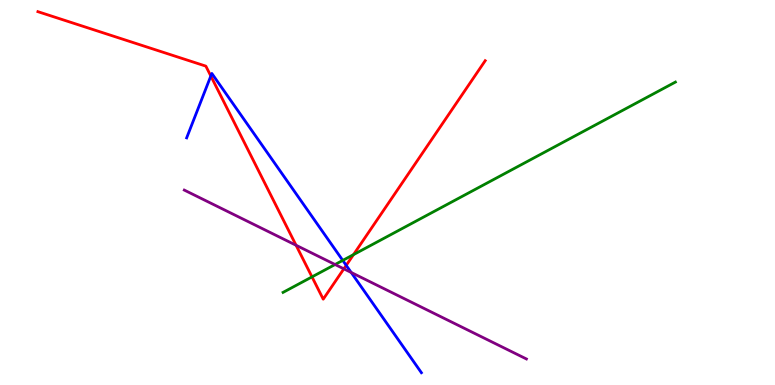[{'lines': ['blue', 'red'], 'intersections': [{'x': 2.72, 'y': 8.03}, {'x': 4.47, 'y': 3.11}]}, {'lines': ['green', 'red'], 'intersections': [{'x': 4.03, 'y': 2.81}, {'x': 4.56, 'y': 3.39}]}, {'lines': ['purple', 'red'], 'intersections': [{'x': 3.82, 'y': 3.63}, {'x': 4.44, 'y': 3.02}]}, {'lines': ['blue', 'green'], 'intersections': [{'x': 4.42, 'y': 3.24}]}, {'lines': ['blue', 'purple'], 'intersections': [{'x': 4.53, 'y': 2.92}]}, {'lines': ['green', 'purple'], 'intersections': [{'x': 4.32, 'y': 3.13}]}]